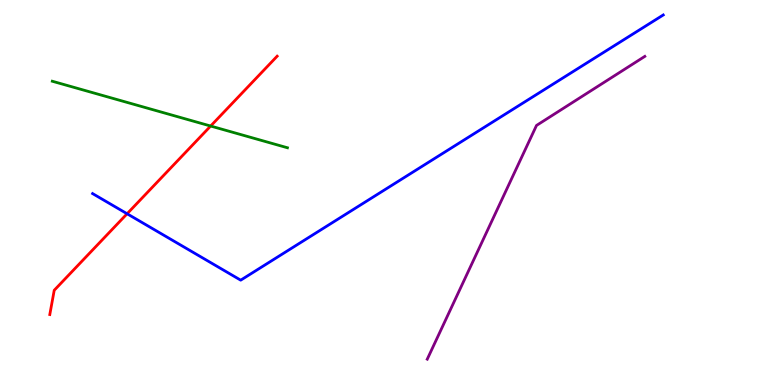[{'lines': ['blue', 'red'], 'intersections': [{'x': 1.64, 'y': 4.45}]}, {'lines': ['green', 'red'], 'intersections': [{'x': 2.72, 'y': 6.73}]}, {'lines': ['purple', 'red'], 'intersections': []}, {'lines': ['blue', 'green'], 'intersections': []}, {'lines': ['blue', 'purple'], 'intersections': []}, {'lines': ['green', 'purple'], 'intersections': []}]